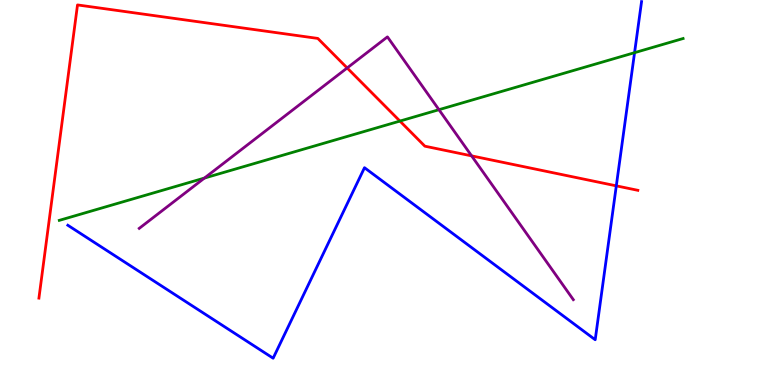[{'lines': ['blue', 'red'], 'intersections': [{'x': 7.95, 'y': 5.17}]}, {'lines': ['green', 'red'], 'intersections': [{'x': 5.16, 'y': 6.86}]}, {'lines': ['purple', 'red'], 'intersections': [{'x': 4.48, 'y': 8.23}, {'x': 6.09, 'y': 5.95}]}, {'lines': ['blue', 'green'], 'intersections': [{'x': 8.19, 'y': 8.63}]}, {'lines': ['blue', 'purple'], 'intersections': []}, {'lines': ['green', 'purple'], 'intersections': [{'x': 2.64, 'y': 5.38}, {'x': 5.66, 'y': 7.15}]}]